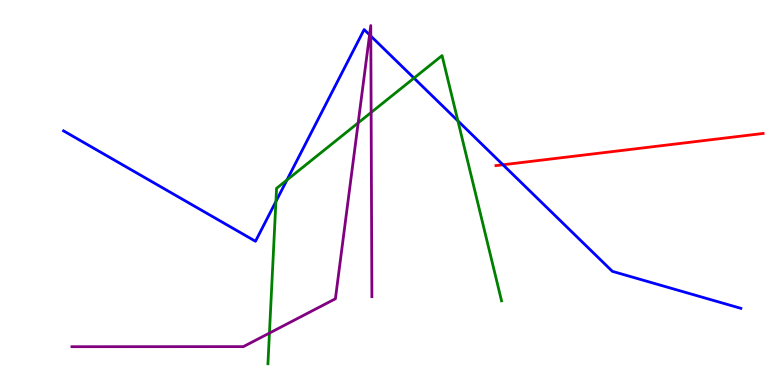[{'lines': ['blue', 'red'], 'intersections': [{'x': 6.49, 'y': 5.72}]}, {'lines': ['green', 'red'], 'intersections': []}, {'lines': ['purple', 'red'], 'intersections': []}, {'lines': ['blue', 'green'], 'intersections': [{'x': 3.56, 'y': 4.77}, {'x': 3.7, 'y': 5.32}, {'x': 5.34, 'y': 7.97}, {'x': 5.91, 'y': 6.86}]}, {'lines': ['blue', 'purple'], 'intersections': [{'x': 4.77, 'y': 9.1}, {'x': 4.78, 'y': 9.06}]}, {'lines': ['green', 'purple'], 'intersections': [{'x': 3.48, 'y': 1.35}, {'x': 4.62, 'y': 6.81}, {'x': 4.79, 'y': 7.08}]}]